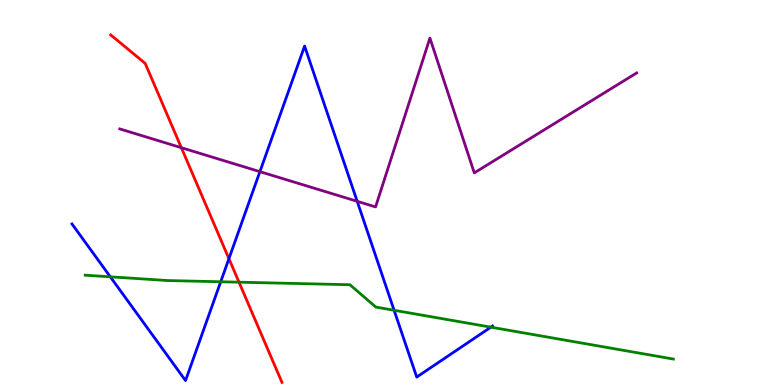[{'lines': ['blue', 'red'], 'intersections': [{'x': 2.95, 'y': 3.28}]}, {'lines': ['green', 'red'], 'intersections': [{'x': 3.08, 'y': 2.67}]}, {'lines': ['purple', 'red'], 'intersections': [{'x': 2.34, 'y': 6.16}]}, {'lines': ['blue', 'green'], 'intersections': [{'x': 1.42, 'y': 2.81}, {'x': 2.85, 'y': 2.68}, {'x': 5.09, 'y': 1.94}, {'x': 6.33, 'y': 1.5}]}, {'lines': ['blue', 'purple'], 'intersections': [{'x': 3.35, 'y': 5.54}, {'x': 4.61, 'y': 4.77}]}, {'lines': ['green', 'purple'], 'intersections': []}]